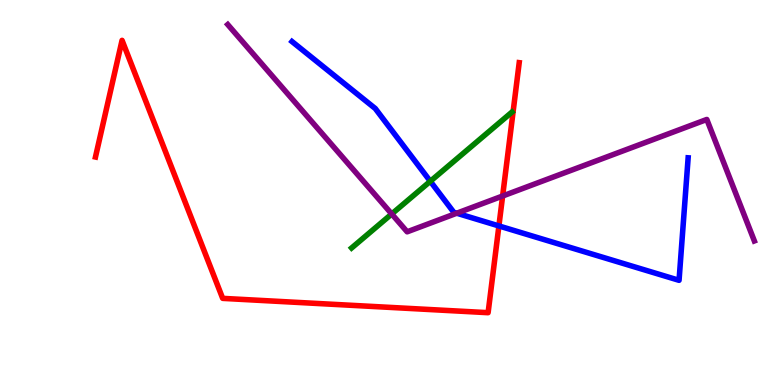[{'lines': ['blue', 'red'], 'intersections': [{'x': 6.44, 'y': 4.13}]}, {'lines': ['green', 'red'], 'intersections': []}, {'lines': ['purple', 'red'], 'intersections': [{'x': 6.49, 'y': 4.91}]}, {'lines': ['blue', 'green'], 'intersections': [{'x': 5.55, 'y': 5.29}]}, {'lines': ['blue', 'purple'], 'intersections': [{'x': 5.89, 'y': 4.46}]}, {'lines': ['green', 'purple'], 'intersections': [{'x': 5.05, 'y': 4.44}]}]